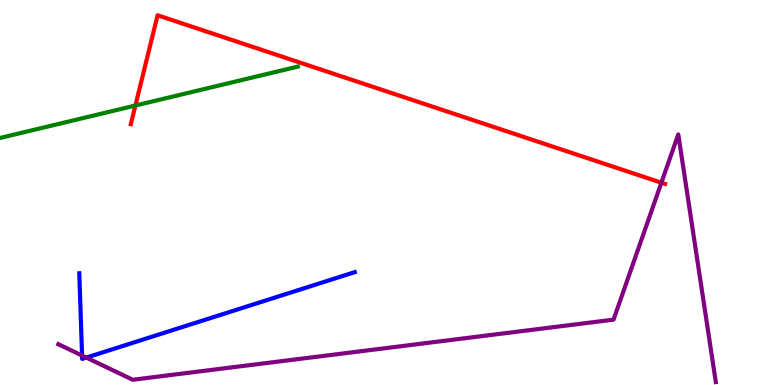[{'lines': ['blue', 'red'], 'intersections': []}, {'lines': ['green', 'red'], 'intersections': [{'x': 1.75, 'y': 7.26}]}, {'lines': ['purple', 'red'], 'intersections': [{'x': 8.53, 'y': 5.25}]}, {'lines': ['blue', 'green'], 'intersections': []}, {'lines': ['blue', 'purple'], 'intersections': [{'x': 1.06, 'y': 0.765}, {'x': 1.11, 'y': 0.712}]}, {'lines': ['green', 'purple'], 'intersections': []}]